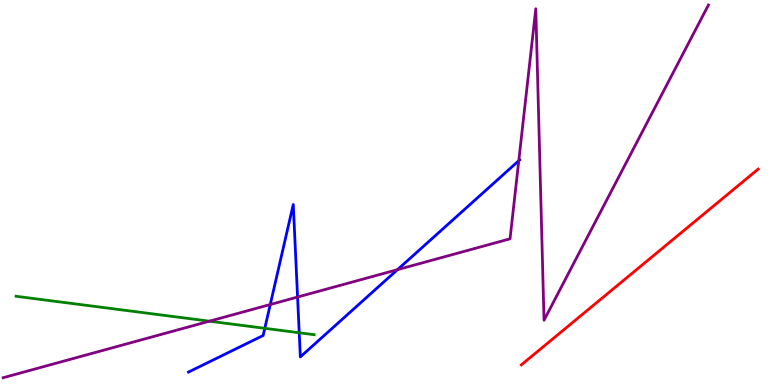[{'lines': ['blue', 'red'], 'intersections': []}, {'lines': ['green', 'red'], 'intersections': []}, {'lines': ['purple', 'red'], 'intersections': []}, {'lines': ['blue', 'green'], 'intersections': [{'x': 3.42, 'y': 1.47}, {'x': 3.86, 'y': 1.36}]}, {'lines': ['blue', 'purple'], 'intersections': [{'x': 3.49, 'y': 2.09}, {'x': 3.84, 'y': 2.28}, {'x': 5.13, 'y': 3.0}, {'x': 6.69, 'y': 5.83}]}, {'lines': ['green', 'purple'], 'intersections': [{'x': 2.7, 'y': 1.66}]}]